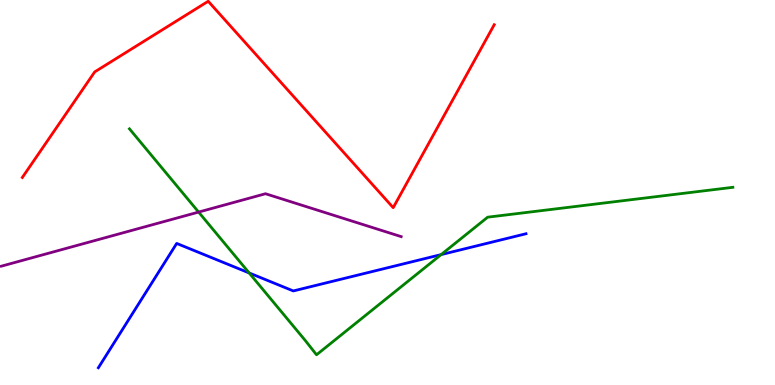[{'lines': ['blue', 'red'], 'intersections': []}, {'lines': ['green', 'red'], 'intersections': []}, {'lines': ['purple', 'red'], 'intersections': []}, {'lines': ['blue', 'green'], 'intersections': [{'x': 3.22, 'y': 2.91}, {'x': 5.69, 'y': 3.39}]}, {'lines': ['blue', 'purple'], 'intersections': []}, {'lines': ['green', 'purple'], 'intersections': [{'x': 2.56, 'y': 4.49}]}]